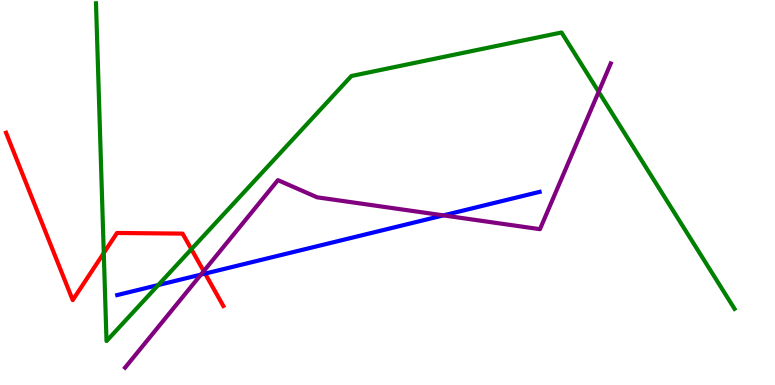[{'lines': ['blue', 'red'], 'intersections': [{'x': 2.65, 'y': 2.89}]}, {'lines': ['green', 'red'], 'intersections': [{'x': 1.34, 'y': 3.43}, {'x': 2.47, 'y': 3.53}]}, {'lines': ['purple', 'red'], 'intersections': [{'x': 2.63, 'y': 2.96}]}, {'lines': ['blue', 'green'], 'intersections': [{'x': 2.04, 'y': 2.6}]}, {'lines': ['blue', 'purple'], 'intersections': [{'x': 2.59, 'y': 2.87}, {'x': 5.72, 'y': 4.41}]}, {'lines': ['green', 'purple'], 'intersections': [{'x': 7.72, 'y': 7.62}]}]